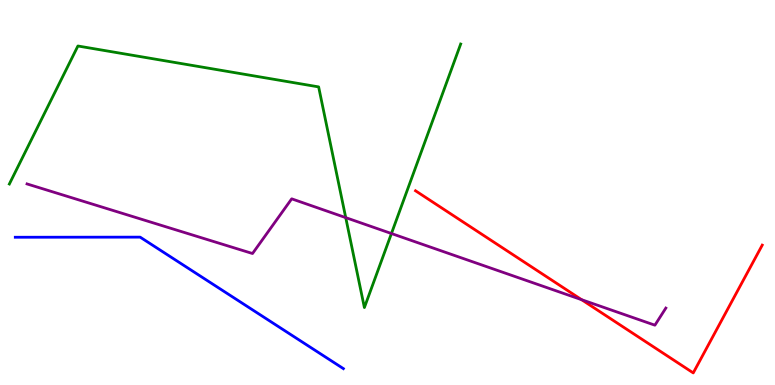[{'lines': ['blue', 'red'], 'intersections': []}, {'lines': ['green', 'red'], 'intersections': []}, {'lines': ['purple', 'red'], 'intersections': [{'x': 7.5, 'y': 2.22}]}, {'lines': ['blue', 'green'], 'intersections': []}, {'lines': ['blue', 'purple'], 'intersections': []}, {'lines': ['green', 'purple'], 'intersections': [{'x': 4.46, 'y': 4.35}, {'x': 5.05, 'y': 3.93}]}]